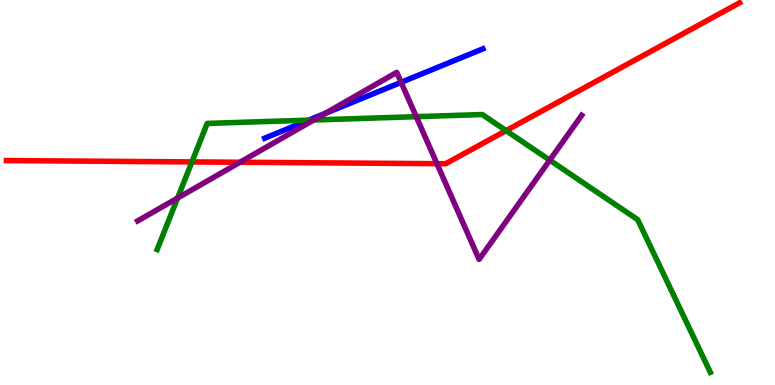[{'lines': ['blue', 'red'], 'intersections': []}, {'lines': ['green', 'red'], 'intersections': [{'x': 2.48, 'y': 5.79}, {'x': 6.53, 'y': 6.61}]}, {'lines': ['purple', 'red'], 'intersections': [{'x': 3.1, 'y': 5.79}, {'x': 5.64, 'y': 5.75}]}, {'lines': ['blue', 'green'], 'intersections': [{'x': 3.98, 'y': 6.88}]}, {'lines': ['blue', 'purple'], 'intersections': [{'x': 4.2, 'y': 7.05}, {'x': 5.18, 'y': 7.86}]}, {'lines': ['green', 'purple'], 'intersections': [{'x': 2.29, 'y': 4.86}, {'x': 4.05, 'y': 6.88}, {'x': 5.37, 'y': 6.97}, {'x': 7.09, 'y': 5.84}]}]